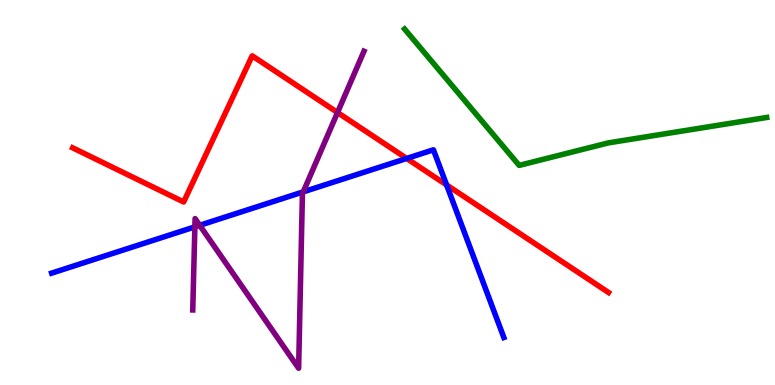[{'lines': ['blue', 'red'], 'intersections': [{'x': 5.25, 'y': 5.88}, {'x': 5.76, 'y': 5.2}]}, {'lines': ['green', 'red'], 'intersections': []}, {'lines': ['purple', 'red'], 'intersections': [{'x': 4.36, 'y': 7.08}]}, {'lines': ['blue', 'green'], 'intersections': []}, {'lines': ['blue', 'purple'], 'intersections': [{'x': 2.51, 'y': 4.11}, {'x': 2.58, 'y': 4.15}, {'x': 3.91, 'y': 5.02}]}, {'lines': ['green', 'purple'], 'intersections': []}]